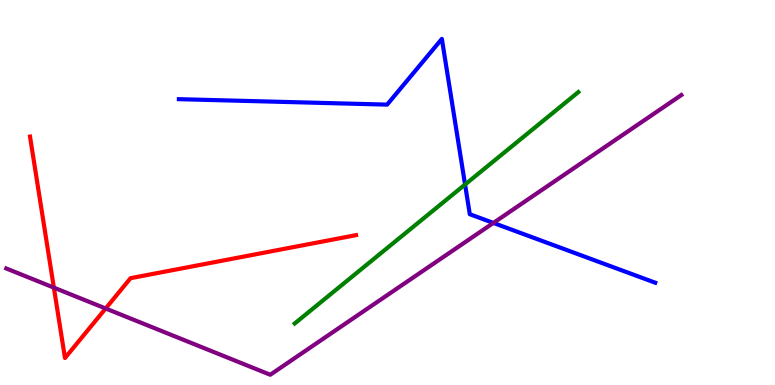[{'lines': ['blue', 'red'], 'intersections': []}, {'lines': ['green', 'red'], 'intersections': []}, {'lines': ['purple', 'red'], 'intersections': [{'x': 0.695, 'y': 2.53}, {'x': 1.36, 'y': 1.99}]}, {'lines': ['blue', 'green'], 'intersections': [{'x': 6.0, 'y': 5.21}]}, {'lines': ['blue', 'purple'], 'intersections': [{'x': 6.37, 'y': 4.21}]}, {'lines': ['green', 'purple'], 'intersections': []}]